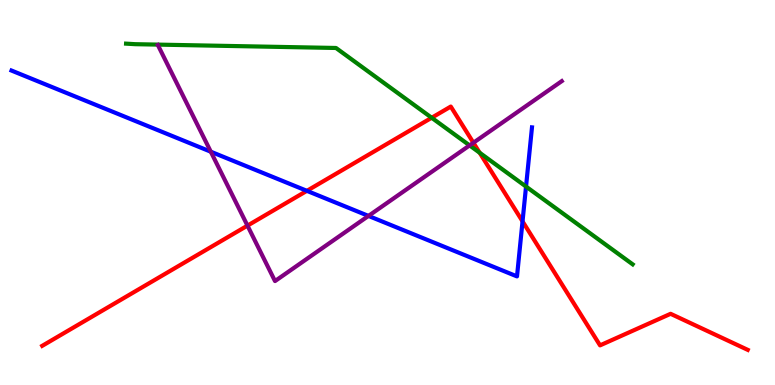[{'lines': ['blue', 'red'], 'intersections': [{'x': 3.96, 'y': 5.04}, {'x': 6.74, 'y': 4.25}]}, {'lines': ['green', 'red'], 'intersections': [{'x': 5.57, 'y': 6.94}, {'x': 6.19, 'y': 6.03}]}, {'lines': ['purple', 'red'], 'intersections': [{'x': 3.19, 'y': 4.14}, {'x': 6.11, 'y': 6.29}]}, {'lines': ['blue', 'green'], 'intersections': [{'x': 6.79, 'y': 5.15}]}, {'lines': ['blue', 'purple'], 'intersections': [{'x': 2.72, 'y': 6.06}, {'x': 4.75, 'y': 4.39}]}, {'lines': ['green', 'purple'], 'intersections': [{'x': 6.06, 'y': 6.22}]}]